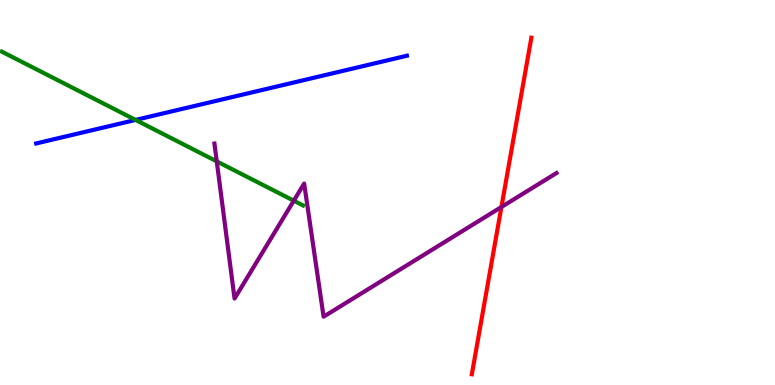[{'lines': ['blue', 'red'], 'intersections': []}, {'lines': ['green', 'red'], 'intersections': []}, {'lines': ['purple', 'red'], 'intersections': [{'x': 6.47, 'y': 4.62}]}, {'lines': ['blue', 'green'], 'intersections': [{'x': 1.75, 'y': 6.89}]}, {'lines': ['blue', 'purple'], 'intersections': []}, {'lines': ['green', 'purple'], 'intersections': [{'x': 2.8, 'y': 5.81}, {'x': 3.79, 'y': 4.79}]}]